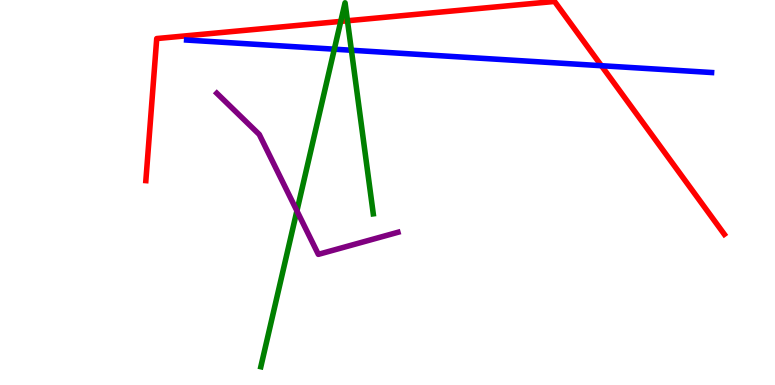[{'lines': ['blue', 'red'], 'intersections': [{'x': 7.76, 'y': 8.29}]}, {'lines': ['green', 'red'], 'intersections': [{'x': 4.4, 'y': 9.44}, {'x': 4.48, 'y': 9.46}]}, {'lines': ['purple', 'red'], 'intersections': []}, {'lines': ['blue', 'green'], 'intersections': [{'x': 4.31, 'y': 8.72}, {'x': 4.53, 'y': 8.7}]}, {'lines': ['blue', 'purple'], 'intersections': []}, {'lines': ['green', 'purple'], 'intersections': [{'x': 3.83, 'y': 4.52}]}]